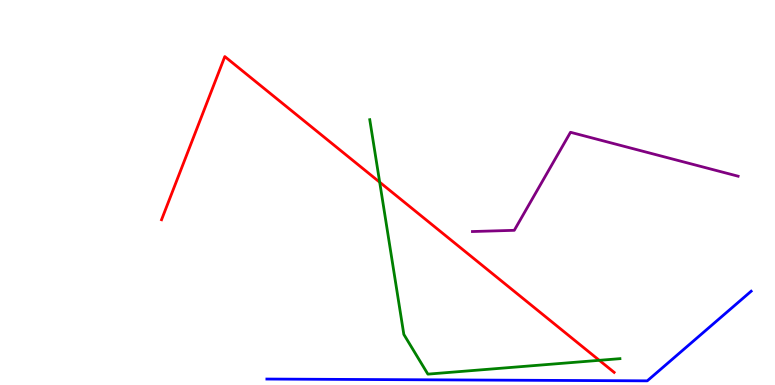[{'lines': ['blue', 'red'], 'intersections': []}, {'lines': ['green', 'red'], 'intersections': [{'x': 4.9, 'y': 5.27}, {'x': 7.73, 'y': 0.641}]}, {'lines': ['purple', 'red'], 'intersections': []}, {'lines': ['blue', 'green'], 'intersections': []}, {'lines': ['blue', 'purple'], 'intersections': []}, {'lines': ['green', 'purple'], 'intersections': []}]